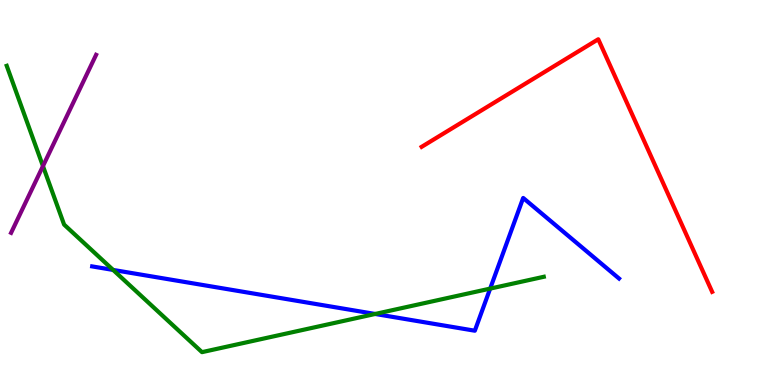[{'lines': ['blue', 'red'], 'intersections': []}, {'lines': ['green', 'red'], 'intersections': []}, {'lines': ['purple', 'red'], 'intersections': []}, {'lines': ['blue', 'green'], 'intersections': [{'x': 1.46, 'y': 2.99}, {'x': 4.84, 'y': 1.85}, {'x': 6.32, 'y': 2.5}]}, {'lines': ['blue', 'purple'], 'intersections': []}, {'lines': ['green', 'purple'], 'intersections': [{'x': 0.554, 'y': 5.69}]}]